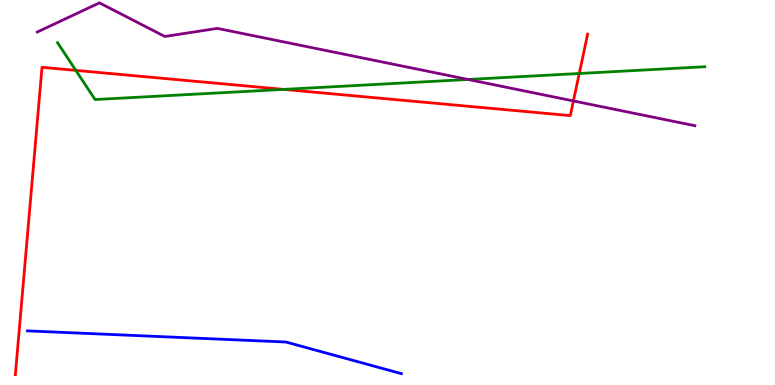[{'lines': ['blue', 'red'], 'intersections': []}, {'lines': ['green', 'red'], 'intersections': [{'x': 0.978, 'y': 8.17}, {'x': 3.66, 'y': 7.68}, {'x': 7.47, 'y': 8.09}]}, {'lines': ['purple', 'red'], 'intersections': [{'x': 7.4, 'y': 7.38}]}, {'lines': ['blue', 'green'], 'intersections': []}, {'lines': ['blue', 'purple'], 'intersections': []}, {'lines': ['green', 'purple'], 'intersections': [{'x': 6.04, 'y': 7.94}]}]